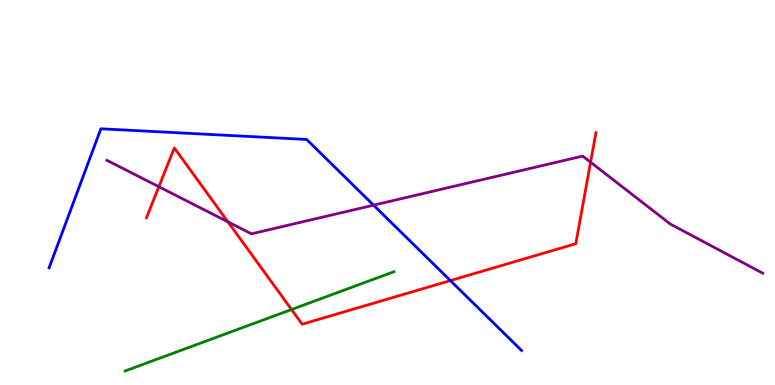[{'lines': ['blue', 'red'], 'intersections': [{'x': 5.81, 'y': 2.71}]}, {'lines': ['green', 'red'], 'intersections': [{'x': 3.76, 'y': 1.96}]}, {'lines': ['purple', 'red'], 'intersections': [{'x': 2.05, 'y': 5.15}, {'x': 2.94, 'y': 4.24}, {'x': 7.62, 'y': 5.79}]}, {'lines': ['blue', 'green'], 'intersections': []}, {'lines': ['blue', 'purple'], 'intersections': [{'x': 4.82, 'y': 4.67}]}, {'lines': ['green', 'purple'], 'intersections': []}]